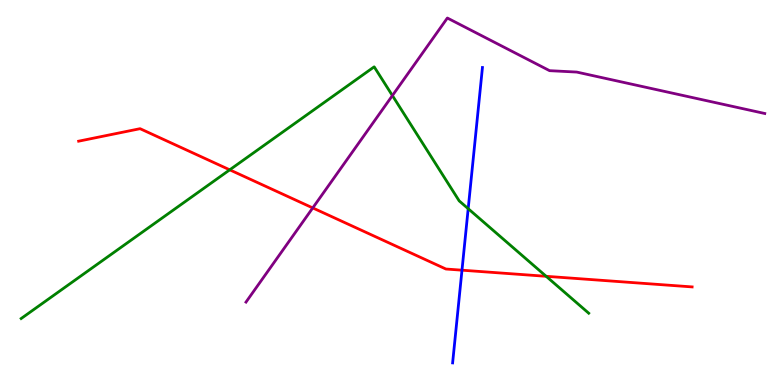[{'lines': ['blue', 'red'], 'intersections': [{'x': 5.96, 'y': 2.98}]}, {'lines': ['green', 'red'], 'intersections': [{'x': 2.96, 'y': 5.59}, {'x': 7.05, 'y': 2.82}]}, {'lines': ['purple', 'red'], 'intersections': [{'x': 4.04, 'y': 4.6}]}, {'lines': ['blue', 'green'], 'intersections': [{'x': 6.04, 'y': 4.58}]}, {'lines': ['blue', 'purple'], 'intersections': []}, {'lines': ['green', 'purple'], 'intersections': [{'x': 5.06, 'y': 7.52}]}]